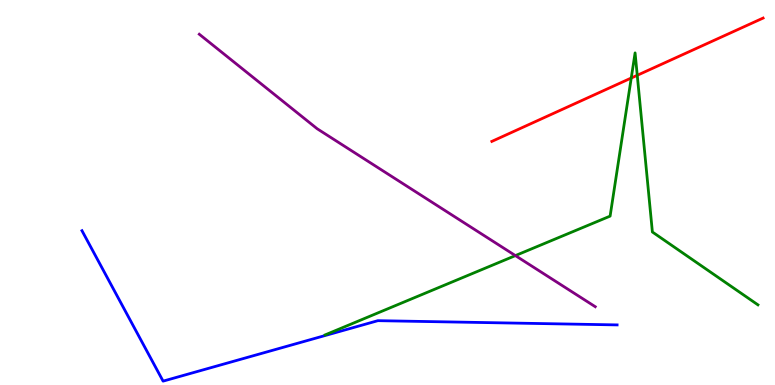[{'lines': ['blue', 'red'], 'intersections': []}, {'lines': ['green', 'red'], 'intersections': [{'x': 8.15, 'y': 7.97}, {'x': 8.22, 'y': 8.04}]}, {'lines': ['purple', 'red'], 'intersections': []}, {'lines': ['blue', 'green'], 'intersections': []}, {'lines': ['blue', 'purple'], 'intersections': []}, {'lines': ['green', 'purple'], 'intersections': [{'x': 6.65, 'y': 3.36}]}]